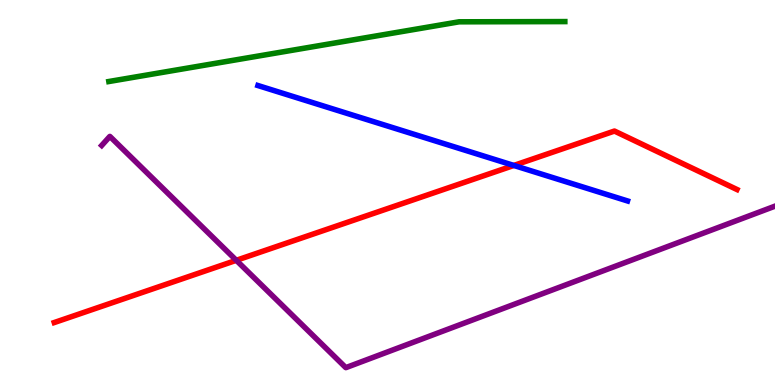[{'lines': ['blue', 'red'], 'intersections': [{'x': 6.63, 'y': 5.7}]}, {'lines': ['green', 'red'], 'intersections': []}, {'lines': ['purple', 'red'], 'intersections': [{'x': 3.05, 'y': 3.24}]}, {'lines': ['blue', 'green'], 'intersections': []}, {'lines': ['blue', 'purple'], 'intersections': []}, {'lines': ['green', 'purple'], 'intersections': []}]